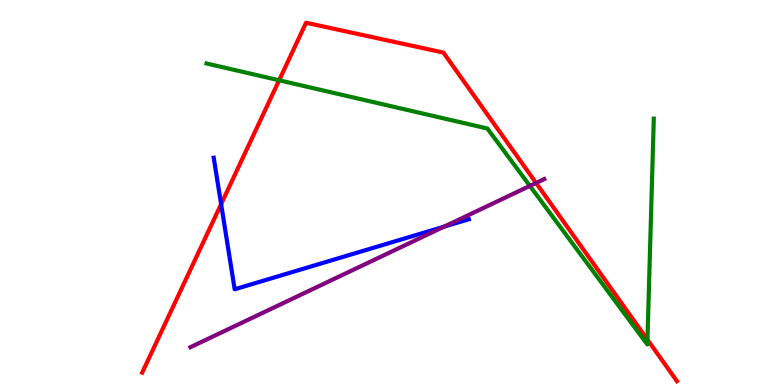[{'lines': ['blue', 'red'], 'intersections': [{'x': 2.85, 'y': 4.7}]}, {'lines': ['green', 'red'], 'intersections': [{'x': 3.6, 'y': 7.91}, {'x': 8.35, 'y': 1.18}]}, {'lines': ['purple', 'red'], 'intersections': [{'x': 6.92, 'y': 5.25}]}, {'lines': ['blue', 'green'], 'intersections': []}, {'lines': ['blue', 'purple'], 'intersections': [{'x': 5.73, 'y': 4.11}]}, {'lines': ['green', 'purple'], 'intersections': [{'x': 6.84, 'y': 5.17}]}]